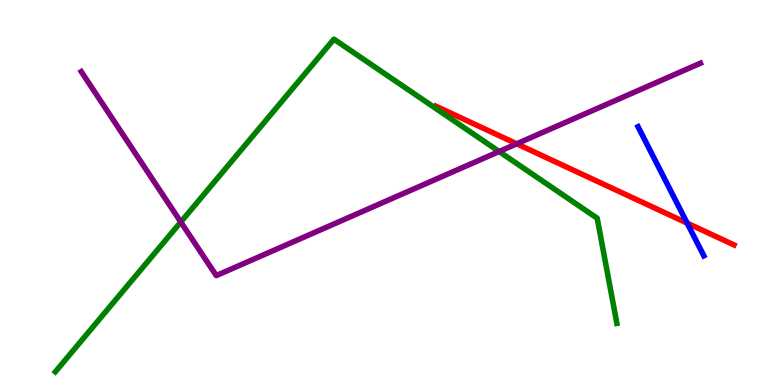[{'lines': ['blue', 'red'], 'intersections': [{'x': 8.87, 'y': 4.2}]}, {'lines': ['green', 'red'], 'intersections': []}, {'lines': ['purple', 'red'], 'intersections': [{'x': 6.67, 'y': 6.26}]}, {'lines': ['blue', 'green'], 'intersections': []}, {'lines': ['blue', 'purple'], 'intersections': []}, {'lines': ['green', 'purple'], 'intersections': [{'x': 2.33, 'y': 4.23}, {'x': 6.44, 'y': 6.06}]}]